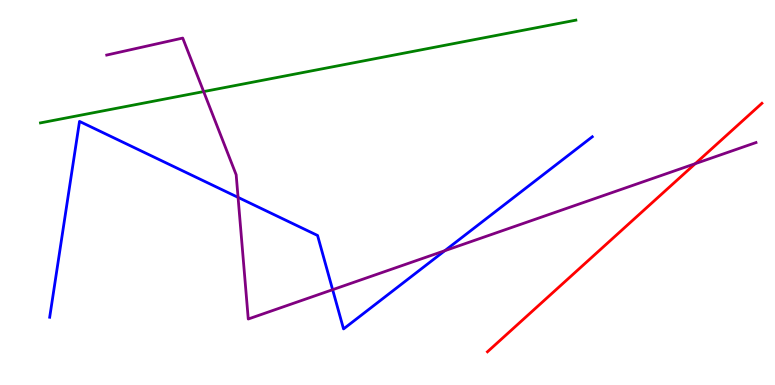[{'lines': ['blue', 'red'], 'intersections': []}, {'lines': ['green', 'red'], 'intersections': []}, {'lines': ['purple', 'red'], 'intersections': [{'x': 8.97, 'y': 5.75}]}, {'lines': ['blue', 'green'], 'intersections': []}, {'lines': ['blue', 'purple'], 'intersections': [{'x': 3.07, 'y': 4.87}, {'x': 4.29, 'y': 2.48}, {'x': 5.74, 'y': 3.49}]}, {'lines': ['green', 'purple'], 'intersections': [{'x': 2.63, 'y': 7.62}]}]